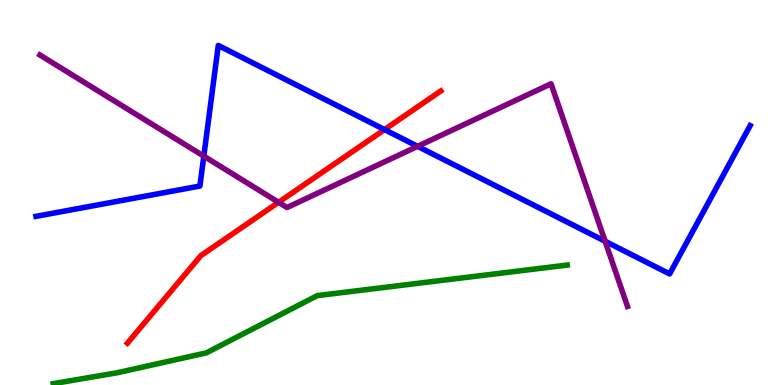[{'lines': ['blue', 'red'], 'intersections': [{'x': 4.96, 'y': 6.63}]}, {'lines': ['green', 'red'], 'intersections': []}, {'lines': ['purple', 'red'], 'intersections': [{'x': 3.59, 'y': 4.75}]}, {'lines': ['blue', 'green'], 'intersections': []}, {'lines': ['blue', 'purple'], 'intersections': [{'x': 2.63, 'y': 5.94}, {'x': 5.39, 'y': 6.2}, {'x': 7.81, 'y': 3.73}]}, {'lines': ['green', 'purple'], 'intersections': []}]